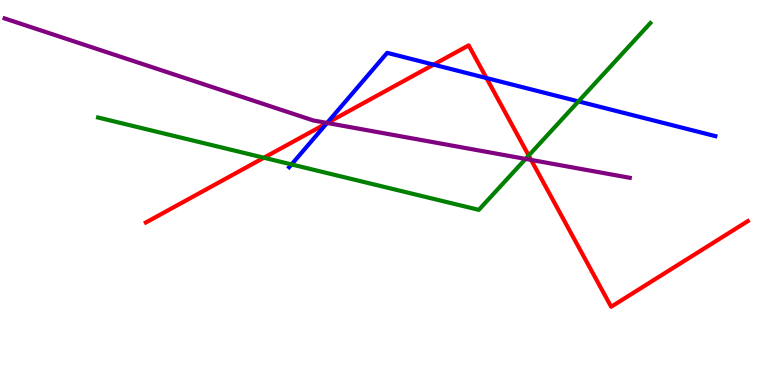[{'lines': ['blue', 'red'], 'intersections': [{'x': 4.22, 'y': 6.8}, {'x': 5.59, 'y': 8.32}, {'x': 6.28, 'y': 7.97}]}, {'lines': ['green', 'red'], 'intersections': [{'x': 3.41, 'y': 5.9}, {'x': 6.82, 'y': 5.96}]}, {'lines': ['purple', 'red'], 'intersections': [{'x': 4.22, 'y': 6.81}, {'x': 6.85, 'y': 5.85}]}, {'lines': ['blue', 'green'], 'intersections': [{'x': 3.76, 'y': 5.73}, {'x': 7.46, 'y': 7.37}]}, {'lines': ['blue', 'purple'], 'intersections': [{'x': 4.22, 'y': 6.81}]}, {'lines': ['green', 'purple'], 'intersections': [{'x': 6.78, 'y': 5.87}]}]